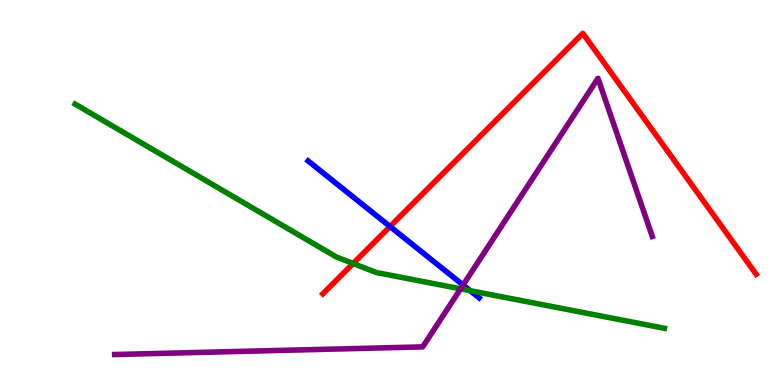[{'lines': ['blue', 'red'], 'intersections': [{'x': 5.03, 'y': 4.12}]}, {'lines': ['green', 'red'], 'intersections': [{'x': 4.56, 'y': 3.16}]}, {'lines': ['purple', 'red'], 'intersections': []}, {'lines': ['blue', 'green'], 'intersections': [{'x': 6.07, 'y': 2.45}]}, {'lines': ['blue', 'purple'], 'intersections': [{'x': 5.98, 'y': 2.6}]}, {'lines': ['green', 'purple'], 'intersections': [{'x': 5.94, 'y': 2.5}]}]